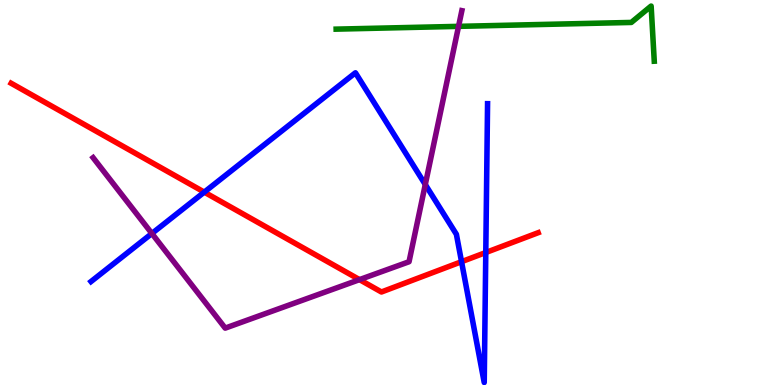[{'lines': ['blue', 'red'], 'intersections': [{'x': 2.64, 'y': 5.01}, {'x': 5.96, 'y': 3.2}, {'x': 6.27, 'y': 3.44}]}, {'lines': ['green', 'red'], 'intersections': []}, {'lines': ['purple', 'red'], 'intersections': [{'x': 4.64, 'y': 2.74}]}, {'lines': ['blue', 'green'], 'intersections': []}, {'lines': ['blue', 'purple'], 'intersections': [{'x': 1.96, 'y': 3.94}, {'x': 5.49, 'y': 5.21}]}, {'lines': ['green', 'purple'], 'intersections': [{'x': 5.92, 'y': 9.32}]}]